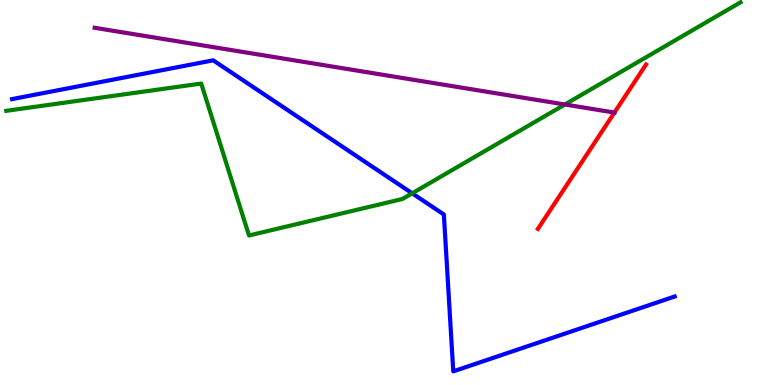[{'lines': ['blue', 'red'], 'intersections': []}, {'lines': ['green', 'red'], 'intersections': []}, {'lines': ['purple', 'red'], 'intersections': [{'x': 7.93, 'y': 7.08}]}, {'lines': ['blue', 'green'], 'intersections': [{'x': 5.32, 'y': 4.98}]}, {'lines': ['blue', 'purple'], 'intersections': []}, {'lines': ['green', 'purple'], 'intersections': [{'x': 7.29, 'y': 7.29}]}]